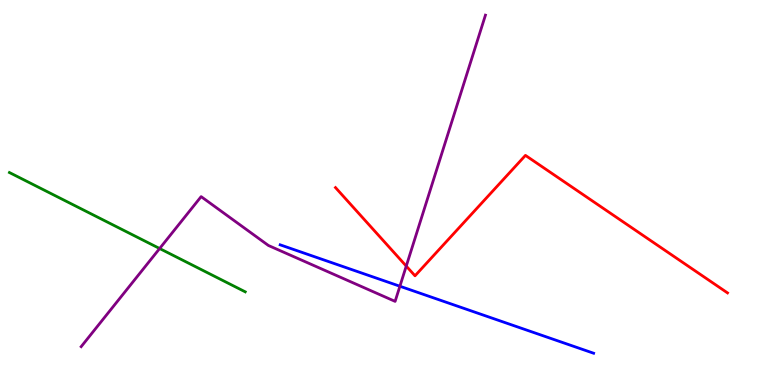[{'lines': ['blue', 'red'], 'intersections': []}, {'lines': ['green', 'red'], 'intersections': []}, {'lines': ['purple', 'red'], 'intersections': [{'x': 5.24, 'y': 3.09}]}, {'lines': ['blue', 'green'], 'intersections': []}, {'lines': ['blue', 'purple'], 'intersections': [{'x': 5.16, 'y': 2.57}]}, {'lines': ['green', 'purple'], 'intersections': [{'x': 2.06, 'y': 3.54}]}]